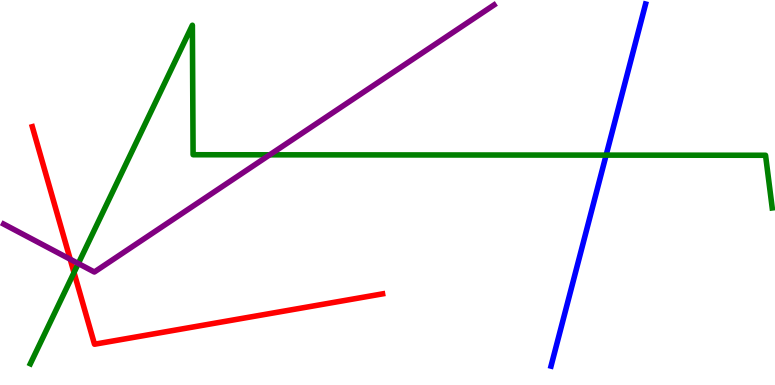[{'lines': ['blue', 'red'], 'intersections': []}, {'lines': ['green', 'red'], 'intersections': [{'x': 0.955, 'y': 2.92}]}, {'lines': ['purple', 'red'], 'intersections': [{'x': 0.906, 'y': 3.27}]}, {'lines': ['blue', 'green'], 'intersections': [{'x': 7.82, 'y': 5.97}]}, {'lines': ['blue', 'purple'], 'intersections': []}, {'lines': ['green', 'purple'], 'intersections': [{'x': 1.01, 'y': 3.16}, {'x': 3.48, 'y': 5.98}]}]